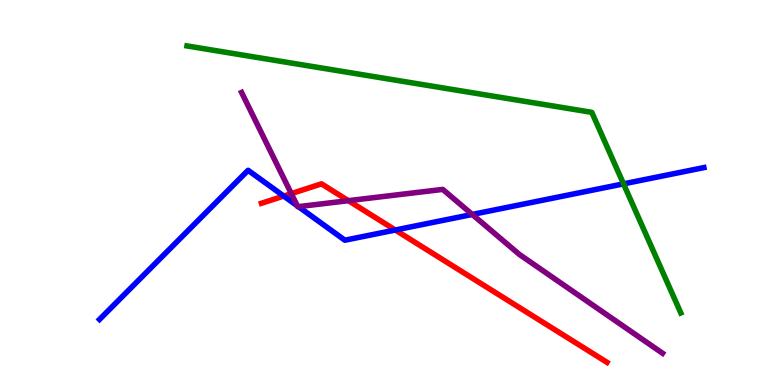[{'lines': ['blue', 'red'], 'intersections': [{'x': 3.66, 'y': 4.91}, {'x': 5.1, 'y': 4.03}]}, {'lines': ['green', 'red'], 'intersections': []}, {'lines': ['purple', 'red'], 'intersections': [{'x': 3.76, 'y': 4.97}, {'x': 4.5, 'y': 4.79}]}, {'lines': ['blue', 'green'], 'intersections': [{'x': 8.05, 'y': 5.22}]}, {'lines': ['blue', 'purple'], 'intersections': [{'x': 3.84, 'y': 4.65}, {'x': 3.85, 'y': 4.63}, {'x': 6.09, 'y': 4.43}]}, {'lines': ['green', 'purple'], 'intersections': []}]